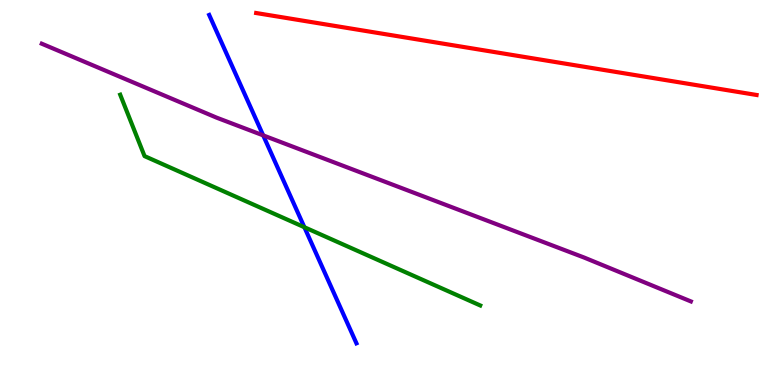[{'lines': ['blue', 'red'], 'intersections': []}, {'lines': ['green', 'red'], 'intersections': []}, {'lines': ['purple', 'red'], 'intersections': []}, {'lines': ['blue', 'green'], 'intersections': [{'x': 3.93, 'y': 4.1}]}, {'lines': ['blue', 'purple'], 'intersections': [{'x': 3.4, 'y': 6.48}]}, {'lines': ['green', 'purple'], 'intersections': []}]